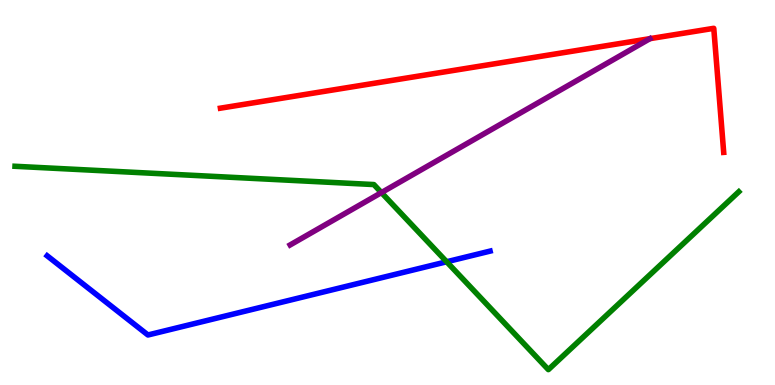[{'lines': ['blue', 'red'], 'intersections': []}, {'lines': ['green', 'red'], 'intersections': []}, {'lines': ['purple', 'red'], 'intersections': []}, {'lines': ['blue', 'green'], 'intersections': [{'x': 5.76, 'y': 3.2}]}, {'lines': ['blue', 'purple'], 'intersections': []}, {'lines': ['green', 'purple'], 'intersections': [{'x': 4.92, 'y': 5.0}]}]